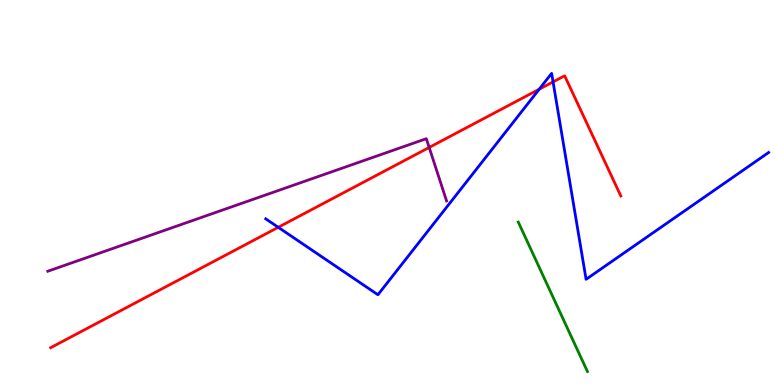[{'lines': ['blue', 'red'], 'intersections': [{'x': 3.59, 'y': 4.1}, {'x': 6.96, 'y': 7.68}, {'x': 7.14, 'y': 7.87}]}, {'lines': ['green', 'red'], 'intersections': []}, {'lines': ['purple', 'red'], 'intersections': [{'x': 5.54, 'y': 6.17}]}, {'lines': ['blue', 'green'], 'intersections': []}, {'lines': ['blue', 'purple'], 'intersections': []}, {'lines': ['green', 'purple'], 'intersections': []}]